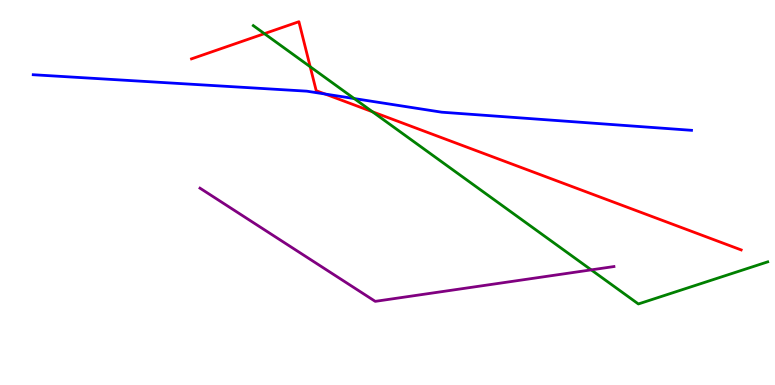[{'lines': ['blue', 'red'], 'intersections': [{'x': 4.19, 'y': 7.56}]}, {'lines': ['green', 'red'], 'intersections': [{'x': 3.41, 'y': 9.13}, {'x': 4.0, 'y': 8.27}, {'x': 4.81, 'y': 7.1}]}, {'lines': ['purple', 'red'], 'intersections': []}, {'lines': ['blue', 'green'], 'intersections': [{'x': 4.57, 'y': 7.44}]}, {'lines': ['blue', 'purple'], 'intersections': []}, {'lines': ['green', 'purple'], 'intersections': [{'x': 7.63, 'y': 2.99}]}]